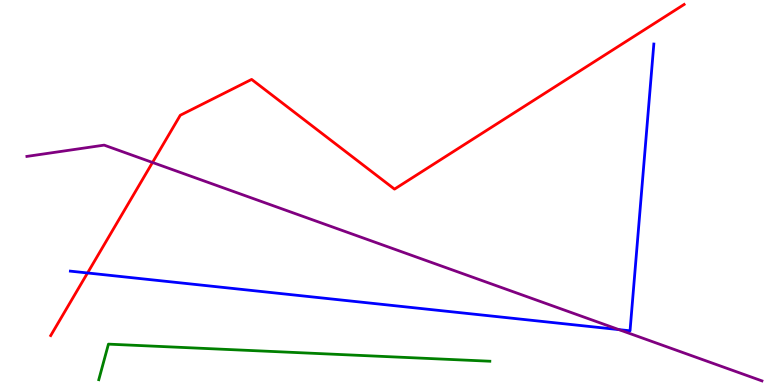[{'lines': ['blue', 'red'], 'intersections': [{'x': 1.13, 'y': 2.91}]}, {'lines': ['green', 'red'], 'intersections': []}, {'lines': ['purple', 'red'], 'intersections': [{'x': 1.97, 'y': 5.78}]}, {'lines': ['blue', 'green'], 'intersections': []}, {'lines': ['blue', 'purple'], 'intersections': [{'x': 7.99, 'y': 1.44}]}, {'lines': ['green', 'purple'], 'intersections': []}]